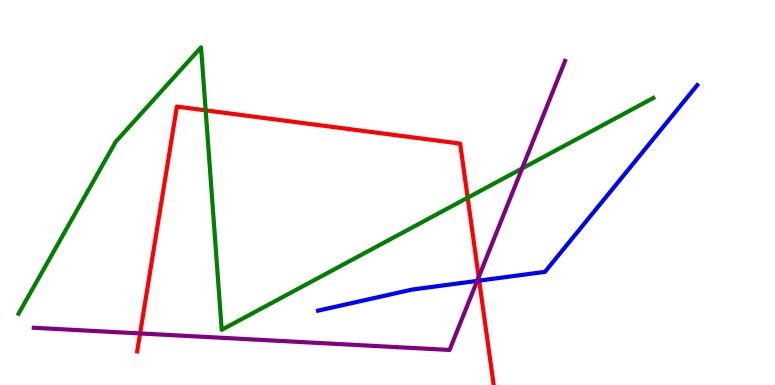[{'lines': ['blue', 'red'], 'intersections': [{'x': 6.18, 'y': 2.71}]}, {'lines': ['green', 'red'], 'intersections': [{'x': 2.65, 'y': 7.13}, {'x': 6.03, 'y': 4.86}]}, {'lines': ['purple', 'red'], 'intersections': [{'x': 1.81, 'y': 1.34}, {'x': 6.18, 'y': 2.8}]}, {'lines': ['blue', 'green'], 'intersections': []}, {'lines': ['blue', 'purple'], 'intersections': [{'x': 6.16, 'y': 2.7}]}, {'lines': ['green', 'purple'], 'intersections': [{'x': 6.74, 'y': 5.62}]}]